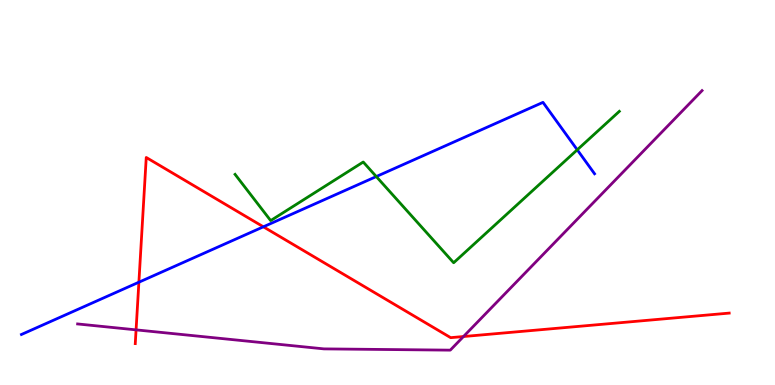[{'lines': ['blue', 'red'], 'intersections': [{'x': 1.79, 'y': 2.67}, {'x': 3.4, 'y': 4.11}]}, {'lines': ['green', 'red'], 'intersections': []}, {'lines': ['purple', 'red'], 'intersections': [{'x': 1.76, 'y': 1.43}, {'x': 5.98, 'y': 1.26}]}, {'lines': ['blue', 'green'], 'intersections': [{'x': 4.86, 'y': 5.41}, {'x': 7.45, 'y': 6.11}]}, {'lines': ['blue', 'purple'], 'intersections': []}, {'lines': ['green', 'purple'], 'intersections': []}]